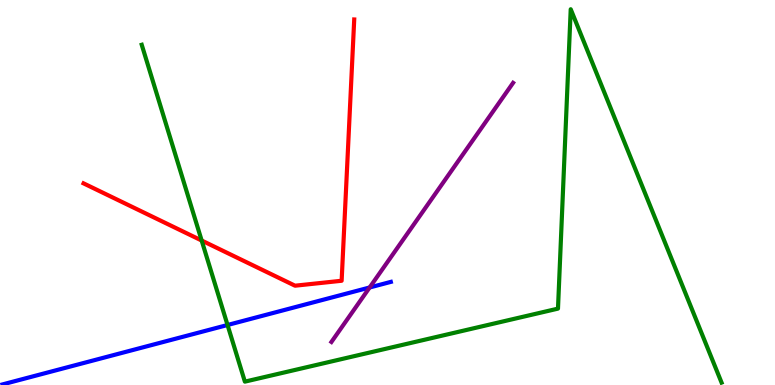[{'lines': ['blue', 'red'], 'intersections': []}, {'lines': ['green', 'red'], 'intersections': [{'x': 2.6, 'y': 3.75}]}, {'lines': ['purple', 'red'], 'intersections': []}, {'lines': ['blue', 'green'], 'intersections': [{'x': 2.94, 'y': 1.56}]}, {'lines': ['blue', 'purple'], 'intersections': [{'x': 4.77, 'y': 2.53}]}, {'lines': ['green', 'purple'], 'intersections': []}]